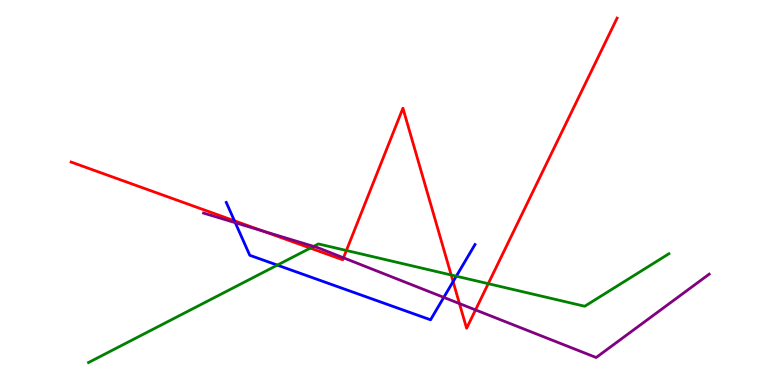[{'lines': ['blue', 'red'], 'intersections': [{'x': 3.03, 'y': 4.26}, {'x': 5.85, 'y': 2.69}]}, {'lines': ['green', 'red'], 'intersections': [{'x': 4.0, 'y': 3.56}, {'x': 4.47, 'y': 3.49}, {'x': 5.82, 'y': 2.86}, {'x': 6.3, 'y': 2.63}]}, {'lines': ['purple', 'red'], 'intersections': [{'x': 3.39, 'y': 4.0}, {'x': 4.43, 'y': 3.3}, {'x': 5.93, 'y': 2.12}, {'x': 6.14, 'y': 1.95}]}, {'lines': ['blue', 'green'], 'intersections': [{'x': 3.58, 'y': 3.11}, {'x': 5.89, 'y': 2.83}]}, {'lines': ['blue', 'purple'], 'intersections': [{'x': 3.04, 'y': 4.22}, {'x': 5.73, 'y': 2.28}]}, {'lines': ['green', 'purple'], 'intersections': [{'x': 4.05, 'y': 3.6}]}]